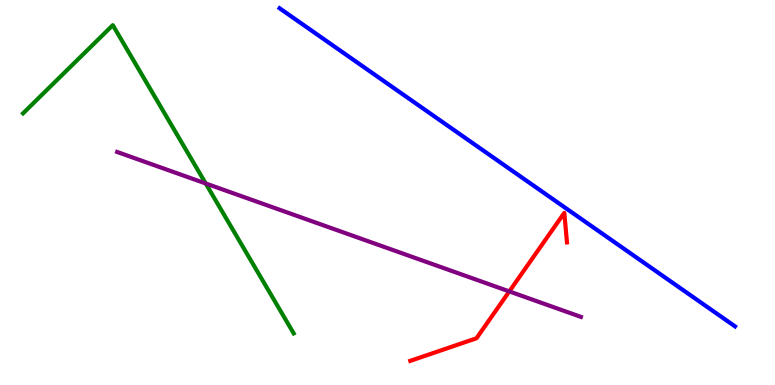[{'lines': ['blue', 'red'], 'intersections': []}, {'lines': ['green', 'red'], 'intersections': []}, {'lines': ['purple', 'red'], 'intersections': [{'x': 6.57, 'y': 2.43}]}, {'lines': ['blue', 'green'], 'intersections': []}, {'lines': ['blue', 'purple'], 'intersections': []}, {'lines': ['green', 'purple'], 'intersections': [{'x': 2.65, 'y': 5.23}]}]